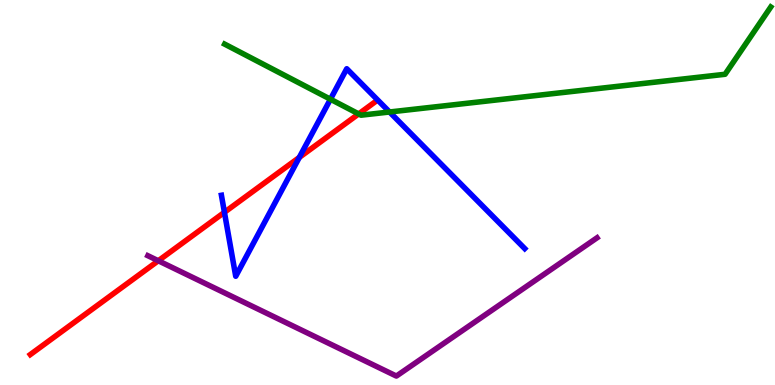[{'lines': ['blue', 'red'], 'intersections': [{'x': 2.9, 'y': 4.49}, {'x': 3.86, 'y': 5.91}]}, {'lines': ['green', 'red'], 'intersections': [{'x': 4.63, 'y': 7.04}]}, {'lines': ['purple', 'red'], 'intersections': [{'x': 2.04, 'y': 3.23}]}, {'lines': ['blue', 'green'], 'intersections': [{'x': 4.26, 'y': 7.42}, {'x': 5.03, 'y': 7.09}]}, {'lines': ['blue', 'purple'], 'intersections': []}, {'lines': ['green', 'purple'], 'intersections': []}]